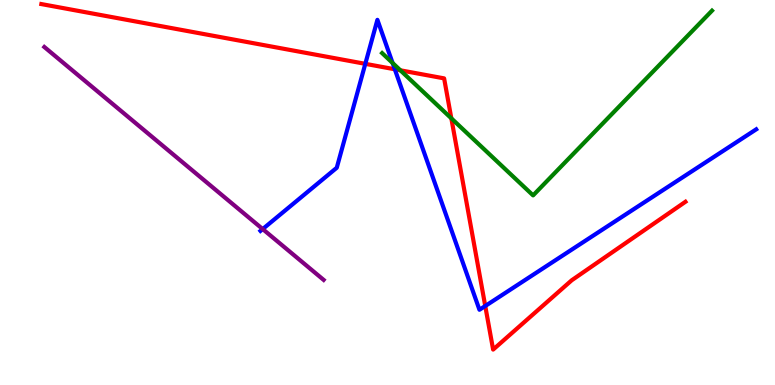[{'lines': ['blue', 'red'], 'intersections': [{'x': 4.71, 'y': 8.34}, {'x': 5.09, 'y': 8.2}, {'x': 6.26, 'y': 2.05}]}, {'lines': ['green', 'red'], 'intersections': [{'x': 5.17, 'y': 8.17}, {'x': 5.82, 'y': 6.93}]}, {'lines': ['purple', 'red'], 'intersections': []}, {'lines': ['blue', 'green'], 'intersections': [{'x': 5.07, 'y': 8.36}]}, {'lines': ['blue', 'purple'], 'intersections': [{'x': 3.39, 'y': 4.05}]}, {'lines': ['green', 'purple'], 'intersections': []}]